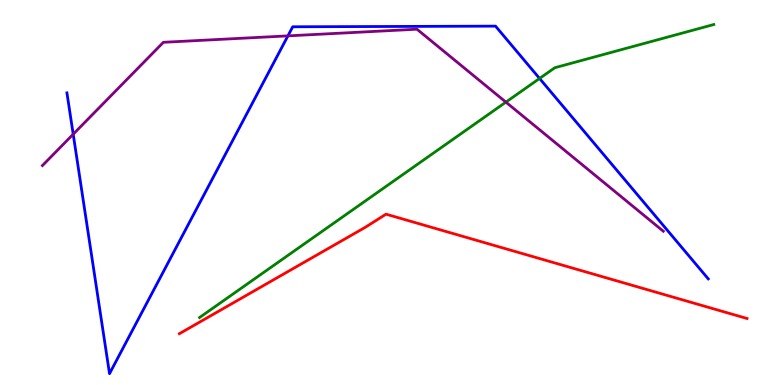[{'lines': ['blue', 'red'], 'intersections': []}, {'lines': ['green', 'red'], 'intersections': []}, {'lines': ['purple', 'red'], 'intersections': []}, {'lines': ['blue', 'green'], 'intersections': [{'x': 6.96, 'y': 7.96}]}, {'lines': ['blue', 'purple'], 'intersections': [{'x': 0.945, 'y': 6.51}, {'x': 3.72, 'y': 9.07}]}, {'lines': ['green', 'purple'], 'intersections': [{'x': 6.53, 'y': 7.35}]}]